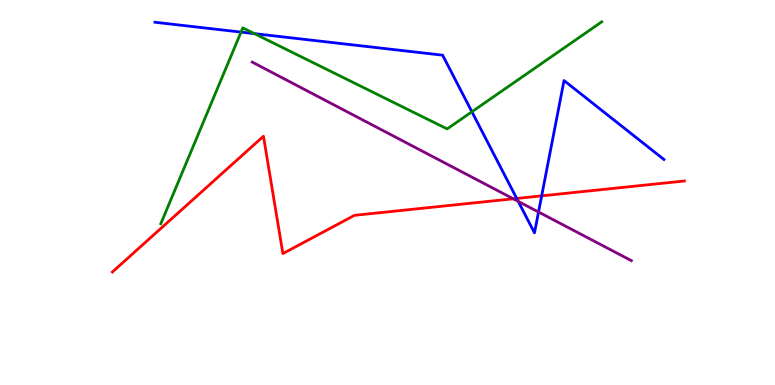[{'lines': ['blue', 'red'], 'intersections': [{'x': 6.67, 'y': 4.85}, {'x': 6.99, 'y': 4.91}]}, {'lines': ['green', 'red'], 'intersections': []}, {'lines': ['purple', 'red'], 'intersections': [{'x': 6.62, 'y': 4.84}]}, {'lines': ['blue', 'green'], 'intersections': [{'x': 3.11, 'y': 9.17}, {'x': 3.28, 'y': 9.13}, {'x': 6.09, 'y': 7.1}]}, {'lines': ['blue', 'purple'], 'intersections': [{'x': 6.69, 'y': 4.77}, {'x': 6.95, 'y': 4.49}]}, {'lines': ['green', 'purple'], 'intersections': []}]